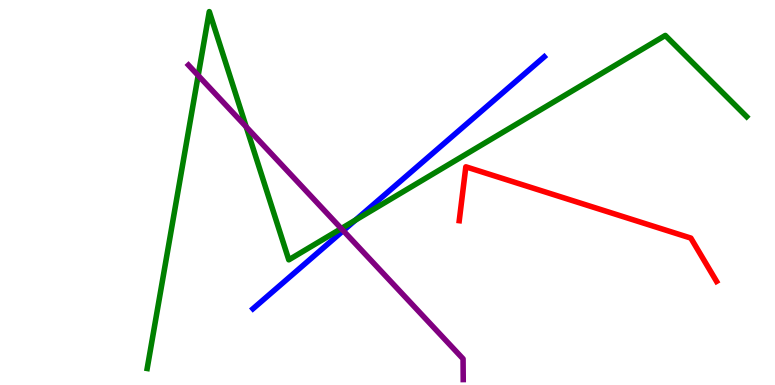[{'lines': ['blue', 'red'], 'intersections': []}, {'lines': ['green', 'red'], 'intersections': []}, {'lines': ['purple', 'red'], 'intersections': []}, {'lines': ['blue', 'green'], 'intersections': [{'x': 4.59, 'y': 4.28}]}, {'lines': ['blue', 'purple'], 'intersections': [{'x': 4.43, 'y': 4.01}]}, {'lines': ['green', 'purple'], 'intersections': [{'x': 2.56, 'y': 8.04}, {'x': 3.18, 'y': 6.7}, {'x': 4.4, 'y': 4.06}]}]